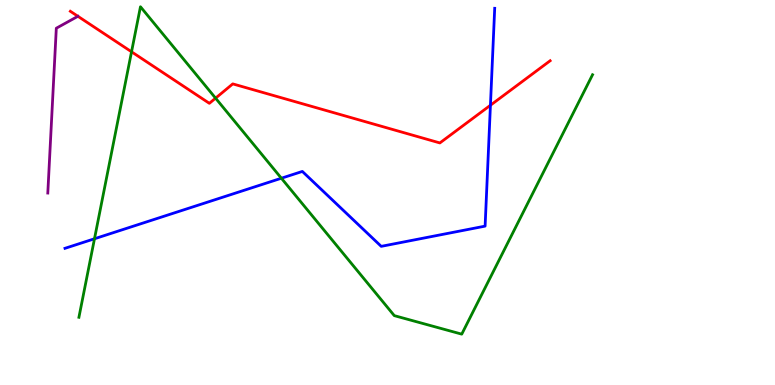[{'lines': ['blue', 'red'], 'intersections': [{'x': 6.33, 'y': 7.27}]}, {'lines': ['green', 'red'], 'intersections': [{'x': 1.7, 'y': 8.65}, {'x': 2.78, 'y': 7.45}]}, {'lines': ['purple', 'red'], 'intersections': []}, {'lines': ['blue', 'green'], 'intersections': [{'x': 1.22, 'y': 3.8}, {'x': 3.63, 'y': 5.37}]}, {'lines': ['blue', 'purple'], 'intersections': []}, {'lines': ['green', 'purple'], 'intersections': []}]